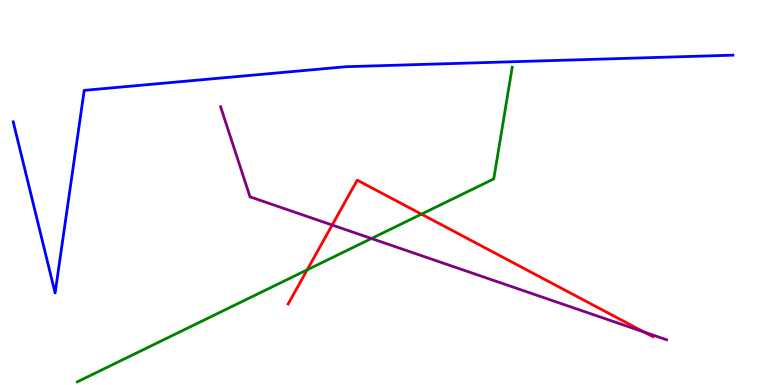[{'lines': ['blue', 'red'], 'intersections': []}, {'lines': ['green', 'red'], 'intersections': [{'x': 3.96, 'y': 2.99}, {'x': 5.44, 'y': 4.44}]}, {'lines': ['purple', 'red'], 'intersections': [{'x': 4.29, 'y': 4.16}, {'x': 8.31, 'y': 1.37}]}, {'lines': ['blue', 'green'], 'intersections': []}, {'lines': ['blue', 'purple'], 'intersections': []}, {'lines': ['green', 'purple'], 'intersections': [{'x': 4.79, 'y': 3.8}]}]